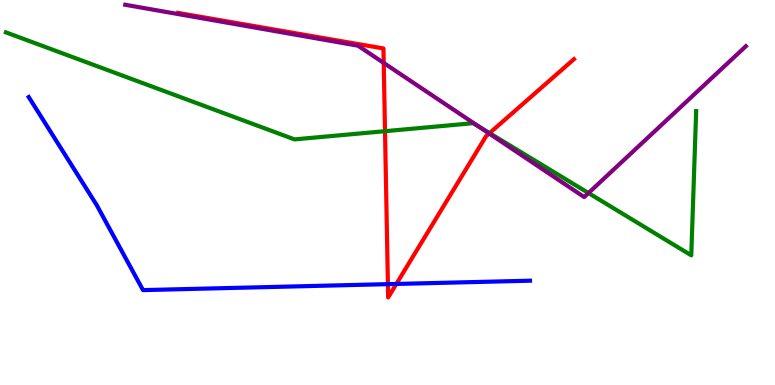[{'lines': ['blue', 'red'], 'intersections': [{'x': 5.01, 'y': 2.62}, {'x': 5.11, 'y': 2.62}]}, {'lines': ['green', 'red'], 'intersections': [{'x': 4.97, 'y': 6.59}, {'x': 6.32, 'y': 6.54}]}, {'lines': ['purple', 'red'], 'intersections': [{'x': 4.95, 'y': 8.37}, {'x': 6.31, 'y': 6.53}]}, {'lines': ['blue', 'green'], 'intersections': []}, {'lines': ['blue', 'purple'], 'intersections': []}, {'lines': ['green', 'purple'], 'intersections': [{'x': 6.19, 'y': 6.7}, {'x': 7.59, 'y': 4.99}]}]